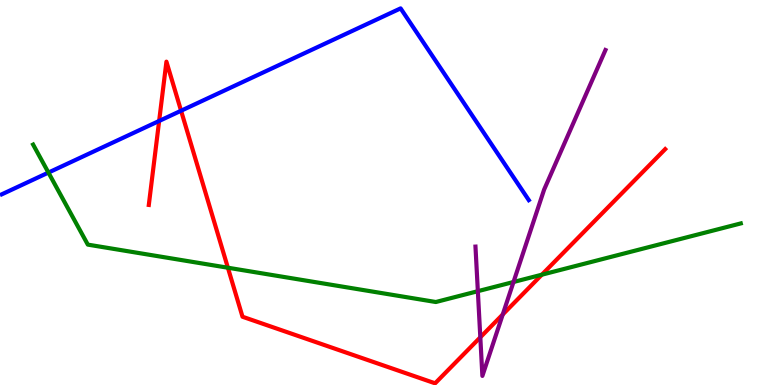[{'lines': ['blue', 'red'], 'intersections': [{'x': 2.05, 'y': 6.86}, {'x': 2.34, 'y': 7.12}]}, {'lines': ['green', 'red'], 'intersections': [{'x': 2.94, 'y': 3.05}, {'x': 6.99, 'y': 2.87}]}, {'lines': ['purple', 'red'], 'intersections': [{'x': 6.2, 'y': 1.24}, {'x': 6.49, 'y': 1.83}]}, {'lines': ['blue', 'green'], 'intersections': [{'x': 0.625, 'y': 5.52}]}, {'lines': ['blue', 'purple'], 'intersections': []}, {'lines': ['green', 'purple'], 'intersections': [{'x': 6.17, 'y': 2.44}, {'x': 6.63, 'y': 2.68}]}]